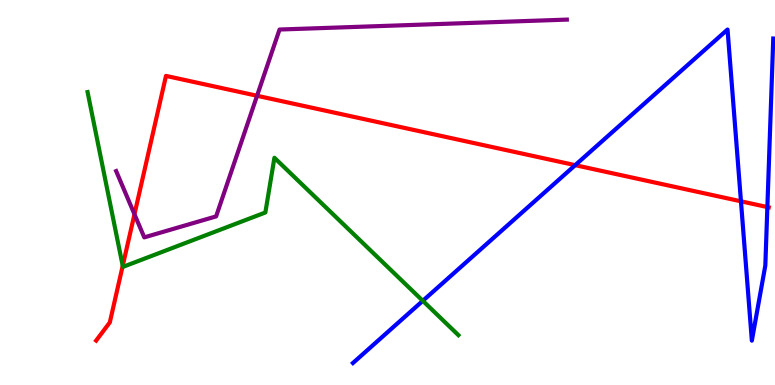[{'lines': ['blue', 'red'], 'intersections': [{'x': 7.42, 'y': 5.71}, {'x': 9.56, 'y': 4.77}, {'x': 9.9, 'y': 4.62}]}, {'lines': ['green', 'red'], 'intersections': [{'x': 1.58, 'y': 3.09}]}, {'lines': ['purple', 'red'], 'intersections': [{'x': 1.74, 'y': 4.43}, {'x': 3.32, 'y': 7.51}]}, {'lines': ['blue', 'green'], 'intersections': [{'x': 5.46, 'y': 2.19}]}, {'lines': ['blue', 'purple'], 'intersections': []}, {'lines': ['green', 'purple'], 'intersections': []}]